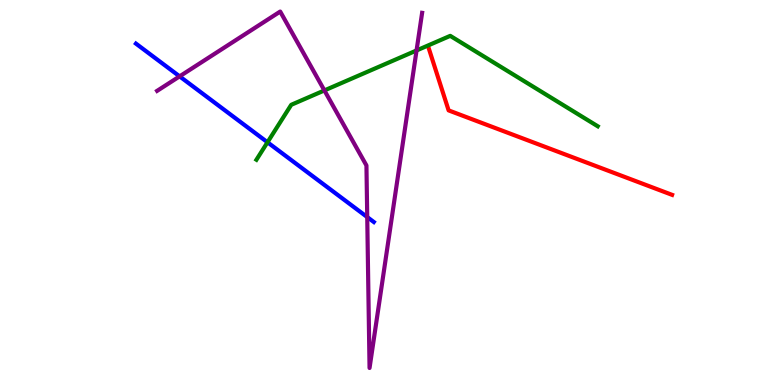[{'lines': ['blue', 'red'], 'intersections': []}, {'lines': ['green', 'red'], 'intersections': []}, {'lines': ['purple', 'red'], 'intersections': []}, {'lines': ['blue', 'green'], 'intersections': [{'x': 3.45, 'y': 6.3}]}, {'lines': ['blue', 'purple'], 'intersections': [{'x': 2.32, 'y': 8.02}, {'x': 4.74, 'y': 4.36}]}, {'lines': ['green', 'purple'], 'intersections': [{'x': 4.19, 'y': 7.65}, {'x': 5.37, 'y': 8.69}]}]